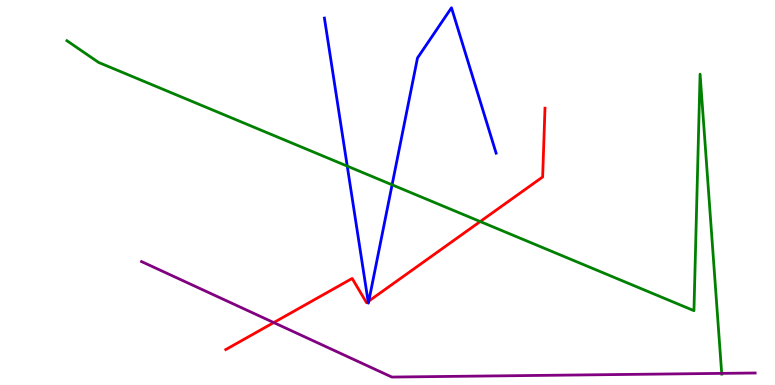[{'lines': ['blue', 'red'], 'intersections': [{'x': 4.75, 'y': 2.17}, {'x': 4.76, 'y': 2.18}]}, {'lines': ['green', 'red'], 'intersections': [{'x': 6.2, 'y': 4.25}]}, {'lines': ['purple', 'red'], 'intersections': [{'x': 3.53, 'y': 1.62}]}, {'lines': ['blue', 'green'], 'intersections': [{'x': 4.48, 'y': 5.69}, {'x': 5.06, 'y': 5.2}]}, {'lines': ['blue', 'purple'], 'intersections': []}, {'lines': ['green', 'purple'], 'intersections': [{'x': 9.31, 'y': 0.302}]}]